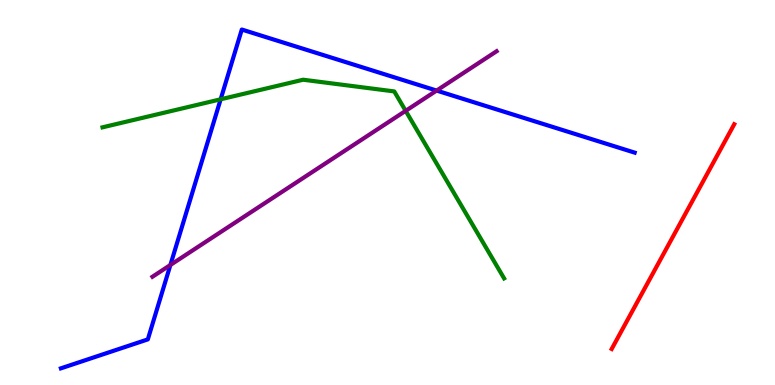[{'lines': ['blue', 'red'], 'intersections': []}, {'lines': ['green', 'red'], 'intersections': []}, {'lines': ['purple', 'red'], 'intersections': []}, {'lines': ['blue', 'green'], 'intersections': [{'x': 2.85, 'y': 7.42}]}, {'lines': ['blue', 'purple'], 'intersections': [{'x': 2.2, 'y': 3.12}, {'x': 5.63, 'y': 7.65}]}, {'lines': ['green', 'purple'], 'intersections': [{'x': 5.23, 'y': 7.12}]}]